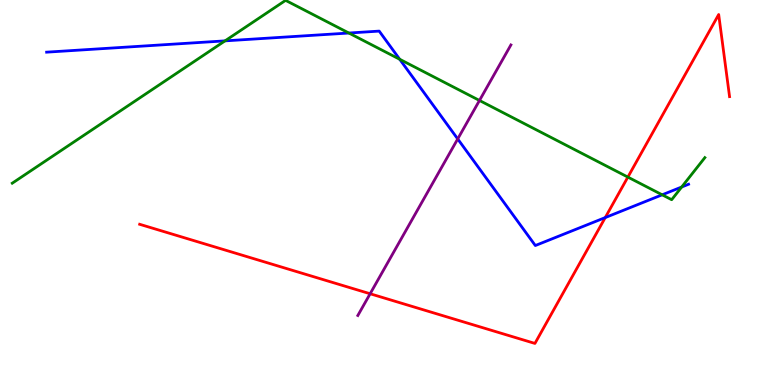[{'lines': ['blue', 'red'], 'intersections': [{'x': 7.81, 'y': 4.35}]}, {'lines': ['green', 'red'], 'intersections': [{'x': 8.1, 'y': 5.4}]}, {'lines': ['purple', 'red'], 'intersections': [{'x': 4.78, 'y': 2.37}]}, {'lines': ['blue', 'green'], 'intersections': [{'x': 2.9, 'y': 8.94}, {'x': 4.5, 'y': 9.14}, {'x': 5.16, 'y': 8.46}, {'x': 8.54, 'y': 4.94}, {'x': 8.8, 'y': 5.14}]}, {'lines': ['blue', 'purple'], 'intersections': [{'x': 5.91, 'y': 6.39}]}, {'lines': ['green', 'purple'], 'intersections': [{'x': 6.19, 'y': 7.39}]}]